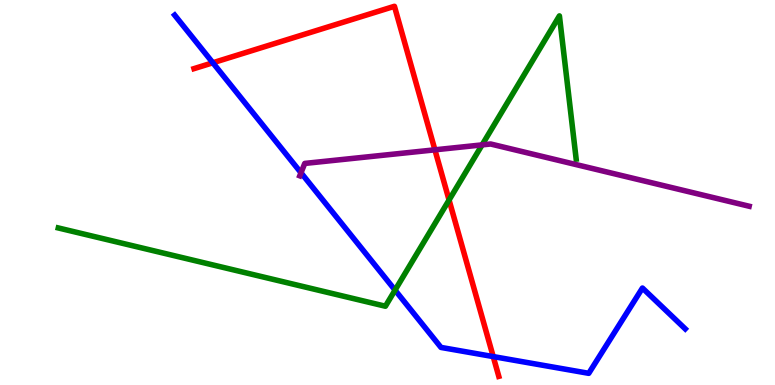[{'lines': ['blue', 'red'], 'intersections': [{'x': 2.75, 'y': 8.37}, {'x': 6.36, 'y': 0.738}]}, {'lines': ['green', 'red'], 'intersections': [{'x': 5.79, 'y': 4.8}]}, {'lines': ['purple', 'red'], 'intersections': [{'x': 5.61, 'y': 6.11}]}, {'lines': ['blue', 'green'], 'intersections': [{'x': 5.1, 'y': 2.46}]}, {'lines': ['blue', 'purple'], 'intersections': [{'x': 3.88, 'y': 5.51}]}, {'lines': ['green', 'purple'], 'intersections': [{'x': 6.22, 'y': 6.24}]}]